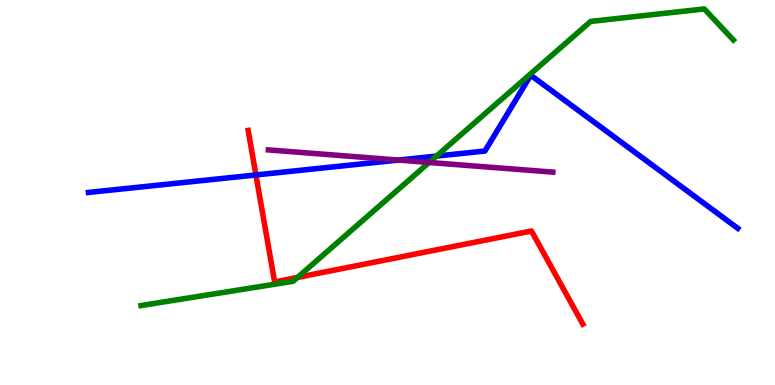[{'lines': ['blue', 'red'], 'intersections': [{'x': 3.3, 'y': 5.46}]}, {'lines': ['green', 'red'], 'intersections': [{'x': 3.84, 'y': 2.79}]}, {'lines': ['purple', 'red'], 'intersections': []}, {'lines': ['blue', 'green'], 'intersections': [{'x': 5.63, 'y': 5.95}]}, {'lines': ['blue', 'purple'], 'intersections': [{'x': 5.14, 'y': 5.84}]}, {'lines': ['green', 'purple'], 'intersections': [{'x': 5.54, 'y': 5.78}]}]